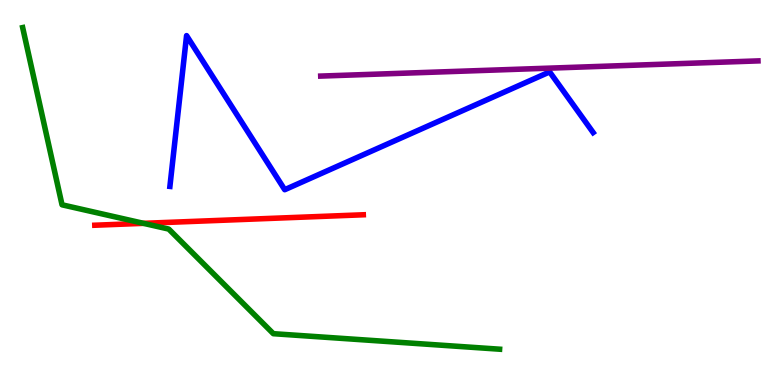[{'lines': ['blue', 'red'], 'intersections': []}, {'lines': ['green', 'red'], 'intersections': [{'x': 1.85, 'y': 4.2}]}, {'lines': ['purple', 'red'], 'intersections': []}, {'lines': ['blue', 'green'], 'intersections': []}, {'lines': ['blue', 'purple'], 'intersections': []}, {'lines': ['green', 'purple'], 'intersections': []}]